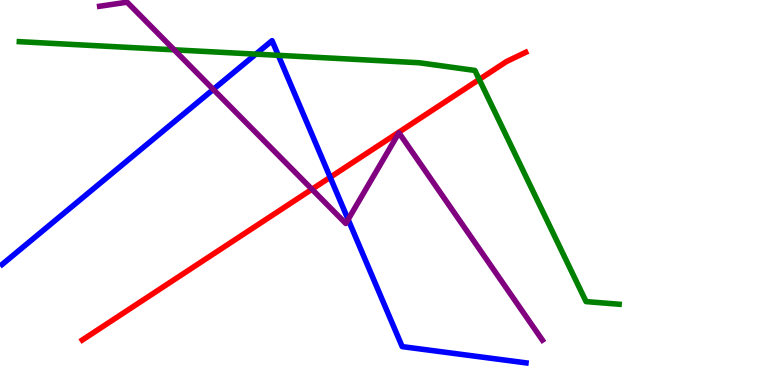[{'lines': ['blue', 'red'], 'intersections': [{'x': 4.26, 'y': 5.4}]}, {'lines': ['green', 'red'], 'intersections': [{'x': 6.18, 'y': 7.94}]}, {'lines': ['purple', 'red'], 'intersections': [{'x': 4.03, 'y': 5.08}]}, {'lines': ['blue', 'green'], 'intersections': [{'x': 3.3, 'y': 8.59}, {'x': 3.59, 'y': 8.56}]}, {'lines': ['blue', 'purple'], 'intersections': [{'x': 2.75, 'y': 7.68}, {'x': 4.49, 'y': 4.3}]}, {'lines': ['green', 'purple'], 'intersections': [{'x': 2.25, 'y': 8.71}]}]